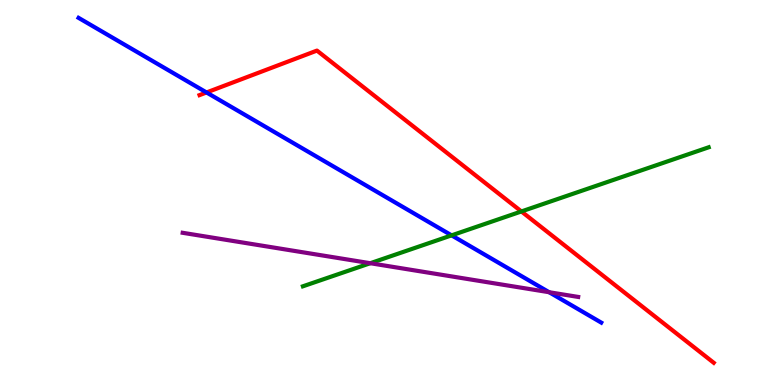[{'lines': ['blue', 'red'], 'intersections': [{'x': 2.66, 'y': 7.6}]}, {'lines': ['green', 'red'], 'intersections': [{'x': 6.73, 'y': 4.51}]}, {'lines': ['purple', 'red'], 'intersections': []}, {'lines': ['blue', 'green'], 'intersections': [{'x': 5.83, 'y': 3.89}]}, {'lines': ['blue', 'purple'], 'intersections': [{'x': 7.09, 'y': 2.41}]}, {'lines': ['green', 'purple'], 'intersections': [{'x': 4.78, 'y': 3.16}]}]